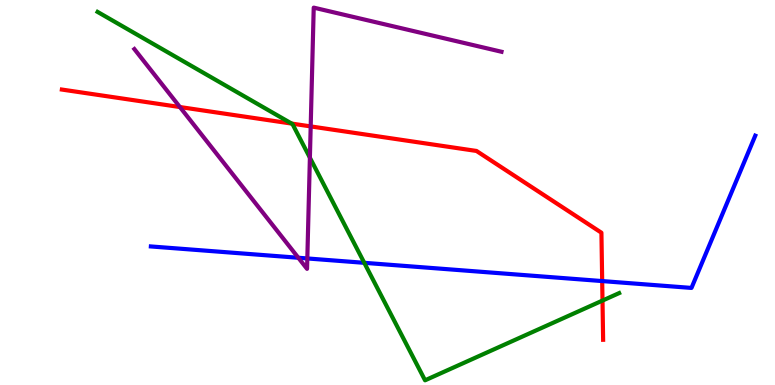[{'lines': ['blue', 'red'], 'intersections': [{'x': 7.77, 'y': 2.7}]}, {'lines': ['green', 'red'], 'intersections': [{'x': 3.76, 'y': 6.79}, {'x': 7.77, 'y': 2.19}]}, {'lines': ['purple', 'red'], 'intersections': [{'x': 2.32, 'y': 7.22}, {'x': 4.01, 'y': 6.72}]}, {'lines': ['blue', 'green'], 'intersections': [{'x': 4.7, 'y': 3.17}]}, {'lines': ['blue', 'purple'], 'intersections': [{'x': 3.85, 'y': 3.3}, {'x': 3.97, 'y': 3.29}]}, {'lines': ['green', 'purple'], 'intersections': [{'x': 4.0, 'y': 5.9}]}]